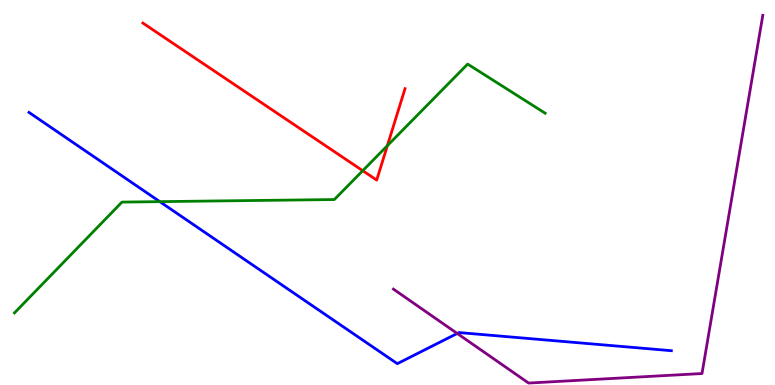[{'lines': ['blue', 'red'], 'intersections': []}, {'lines': ['green', 'red'], 'intersections': [{'x': 4.68, 'y': 5.57}, {'x': 5.0, 'y': 6.22}]}, {'lines': ['purple', 'red'], 'intersections': []}, {'lines': ['blue', 'green'], 'intersections': [{'x': 2.06, 'y': 4.76}]}, {'lines': ['blue', 'purple'], 'intersections': [{'x': 5.9, 'y': 1.34}]}, {'lines': ['green', 'purple'], 'intersections': []}]